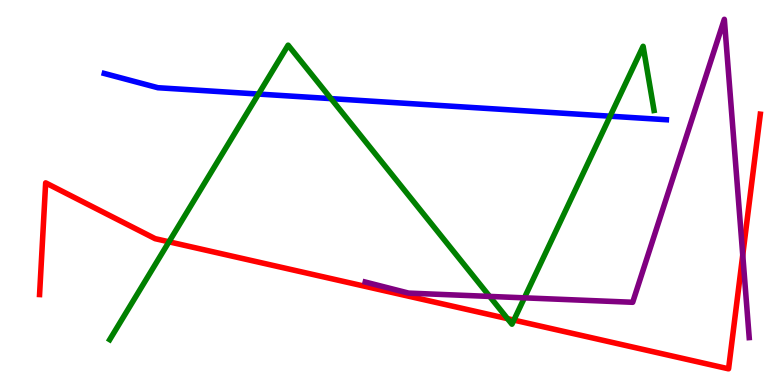[{'lines': ['blue', 'red'], 'intersections': []}, {'lines': ['green', 'red'], 'intersections': [{'x': 2.18, 'y': 3.72}, {'x': 6.55, 'y': 1.72}, {'x': 6.63, 'y': 1.69}]}, {'lines': ['purple', 'red'], 'intersections': [{'x': 9.58, 'y': 3.38}]}, {'lines': ['blue', 'green'], 'intersections': [{'x': 3.34, 'y': 7.56}, {'x': 4.27, 'y': 7.44}, {'x': 7.87, 'y': 6.98}]}, {'lines': ['blue', 'purple'], 'intersections': []}, {'lines': ['green', 'purple'], 'intersections': [{'x': 6.32, 'y': 2.3}, {'x': 6.77, 'y': 2.26}]}]